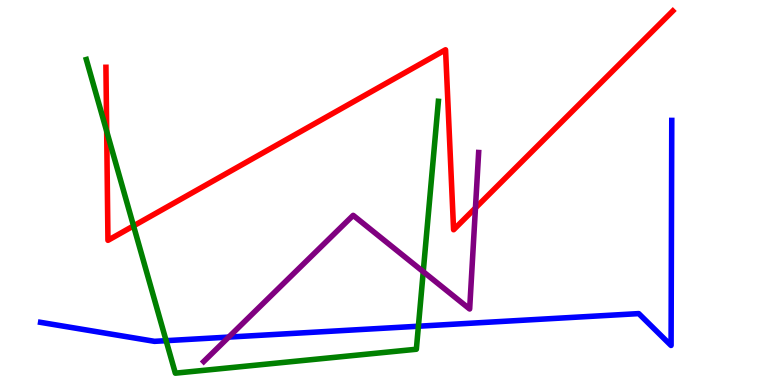[{'lines': ['blue', 'red'], 'intersections': []}, {'lines': ['green', 'red'], 'intersections': [{'x': 1.38, 'y': 6.59}, {'x': 1.72, 'y': 4.13}]}, {'lines': ['purple', 'red'], 'intersections': [{'x': 6.13, 'y': 4.6}]}, {'lines': ['blue', 'green'], 'intersections': [{'x': 2.14, 'y': 1.15}, {'x': 5.4, 'y': 1.53}]}, {'lines': ['blue', 'purple'], 'intersections': [{'x': 2.95, 'y': 1.24}]}, {'lines': ['green', 'purple'], 'intersections': [{'x': 5.46, 'y': 2.94}]}]